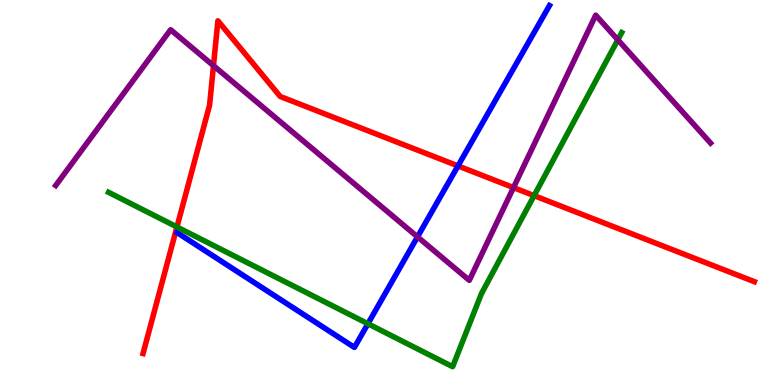[{'lines': ['blue', 'red'], 'intersections': [{'x': 5.91, 'y': 5.69}]}, {'lines': ['green', 'red'], 'intersections': [{'x': 2.28, 'y': 4.1}, {'x': 6.89, 'y': 4.92}]}, {'lines': ['purple', 'red'], 'intersections': [{'x': 2.75, 'y': 8.29}, {'x': 6.63, 'y': 5.13}]}, {'lines': ['blue', 'green'], 'intersections': [{'x': 4.75, 'y': 1.59}]}, {'lines': ['blue', 'purple'], 'intersections': [{'x': 5.39, 'y': 3.85}]}, {'lines': ['green', 'purple'], 'intersections': [{'x': 7.97, 'y': 8.97}]}]